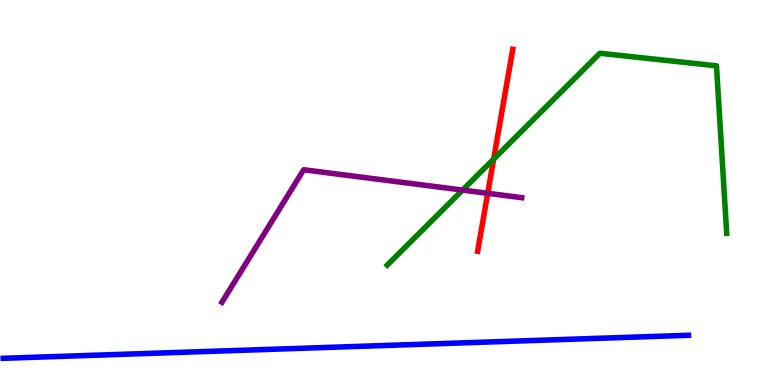[{'lines': ['blue', 'red'], 'intersections': []}, {'lines': ['green', 'red'], 'intersections': [{'x': 6.37, 'y': 5.87}]}, {'lines': ['purple', 'red'], 'intersections': [{'x': 6.29, 'y': 4.98}]}, {'lines': ['blue', 'green'], 'intersections': []}, {'lines': ['blue', 'purple'], 'intersections': []}, {'lines': ['green', 'purple'], 'intersections': [{'x': 5.97, 'y': 5.06}]}]